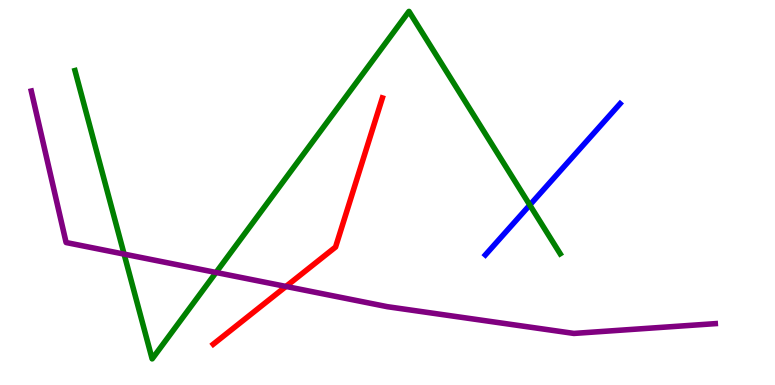[{'lines': ['blue', 'red'], 'intersections': []}, {'lines': ['green', 'red'], 'intersections': []}, {'lines': ['purple', 'red'], 'intersections': [{'x': 3.69, 'y': 2.56}]}, {'lines': ['blue', 'green'], 'intersections': [{'x': 6.84, 'y': 4.67}]}, {'lines': ['blue', 'purple'], 'intersections': []}, {'lines': ['green', 'purple'], 'intersections': [{'x': 1.6, 'y': 3.4}, {'x': 2.79, 'y': 2.92}]}]